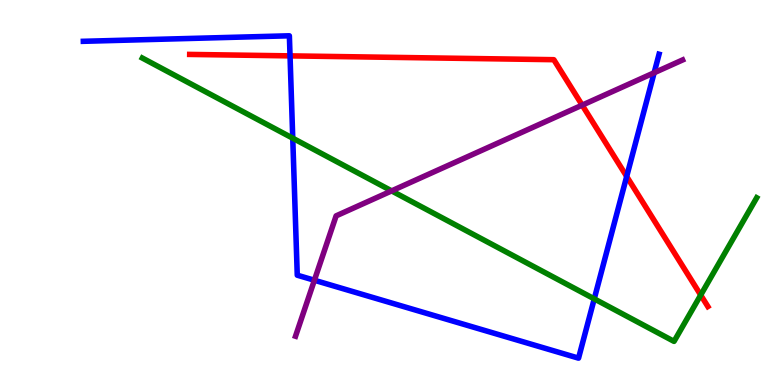[{'lines': ['blue', 'red'], 'intersections': [{'x': 3.74, 'y': 8.55}, {'x': 8.09, 'y': 5.42}]}, {'lines': ['green', 'red'], 'intersections': [{'x': 9.04, 'y': 2.34}]}, {'lines': ['purple', 'red'], 'intersections': [{'x': 7.51, 'y': 7.27}]}, {'lines': ['blue', 'green'], 'intersections': [{'x': 3.78, 'y': 6.41}, {'x': 7.67, 'y': 2.24}]}, {'lines': ['blue', 'purple'], 'intersections': [{'x': 4.06, 'y': 2.72}, {'x': 8.44, 'y': 8.11}]}, {'lines': ['green', 'purple'], 'intersections': [{'x': 5.05, 'y': 5.04}]}]